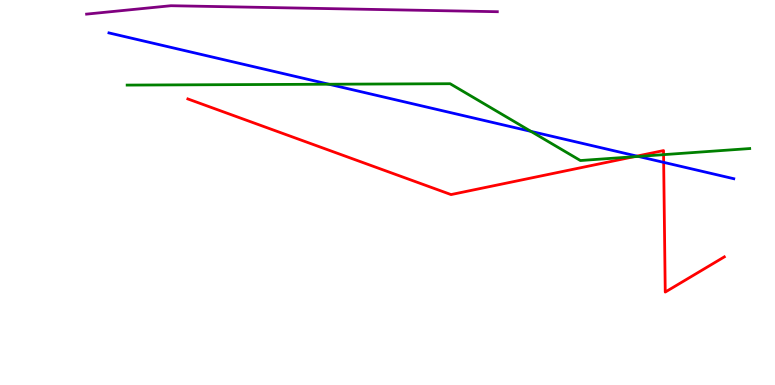[{'lines': ['blue', 'red'], 'intersections': [{'x': 8.22, 'y': 5.95}, {'x': 8.56, 'y': 5.78}]}, {'lines': ['green', 'red'], 'intersections': [{'x': 8.18, 'y': 5.93}, {'x': 8.56, 'y': 5.98}]}, {'lines': ['purple', 'red'], 'intersections': []}, {'lines': ['blue', 'green'], 'intersections': [{'x': 4.24, 'y': 7.81}, {'x': 6.85, 'y': 6.59}, {'x': 8.24, 'y': 5.94}]}, {'lines': ['blue', 'purple'], 'intersections': []}, {'lines': ['green', 'purple'], 'intersections': []}]